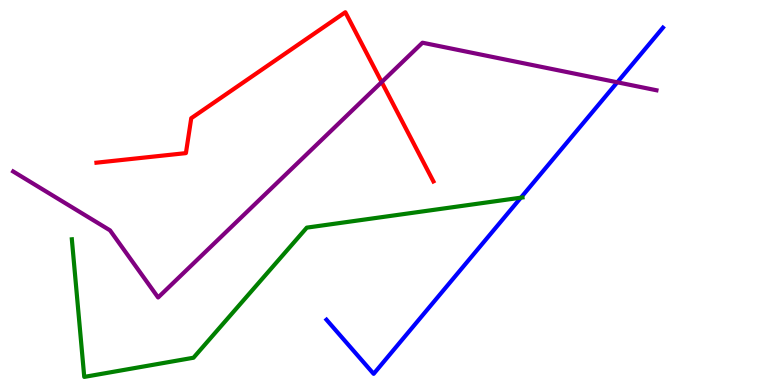[{'lines': ['blue', 'red'], 'intersections': []}, {'lines': ['green', 'red'], 'intersections': []}, {'lines': ['purple', 'red'], 'intersections': [{'x': 4.92, 'y': 7.87}]}, {'lines': ['blue', 'green'], 'intersections': [{'x': 6.72, 'y': 4.87}]}, {'lines': ['blue', 'purple'], 'intersections': [{'x': 7.97, 'y': 7.86}]}, {'lines': ['green', 'purple'], 'intersections': []}]